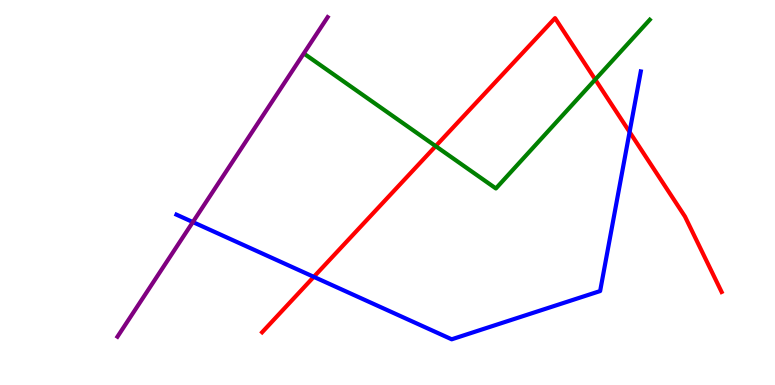[{'lines': ['blue', 'red'], 'intersections': [{'x': 4.05, 'y': 2.81}, {'x': 8.12, 'y': 6.57}]}, {'lines': ['green', 'red'], 'intersections': [{'x': 5.62, 'y': 6.2}, {'x': 7.68, 'y': 7.93}]}, {'lines': ['purple', 'red'], 'intersections': []}, {'lines': ['blue', 'green'], 'intersections': []}, {'lines': ['blue', 'purple'], 'intersections': [{'x': 2.49, 'y': 4.23}]}, {'lines': ['green', 'purple'], 'intersections': []}]